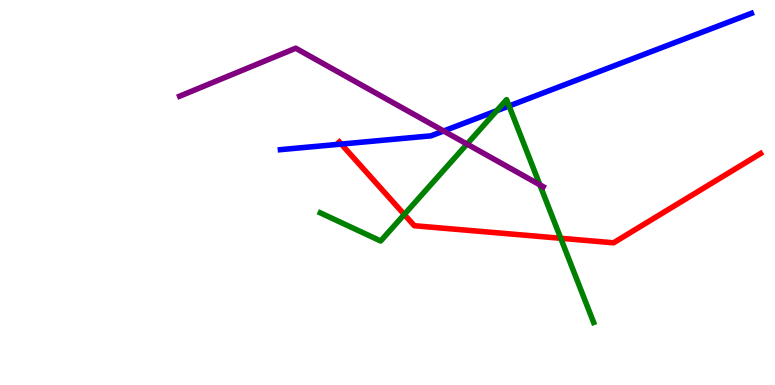[{'lines': ['blue', 'red'], 'intersections': [{'x': 4.4, 'y': 6.26}]}, {'lines': ['green', 'red'], 'intersections': [{'x': 5.22, 'y': 4.43}, {'x': 7.24, 'y': 3.81}]}, {'lines': ['purple', 'red'], 'intersections': []}, {'lines': ['blue', 'green'], 'intersections': [{'x': 6.41, 'y': 7.12}, {'x': 6.57, 'y': 7.25}]}, {'lines': ['blue', 'purple'], 'intersections': [{'x': 5.72, 'y': 6.6}]}, {'lines': ['green', 'purple'], 'intersections': [{'x': 6.03, 'y': 6.26}, {'x': 6.97, 'y': 5.2}]}]